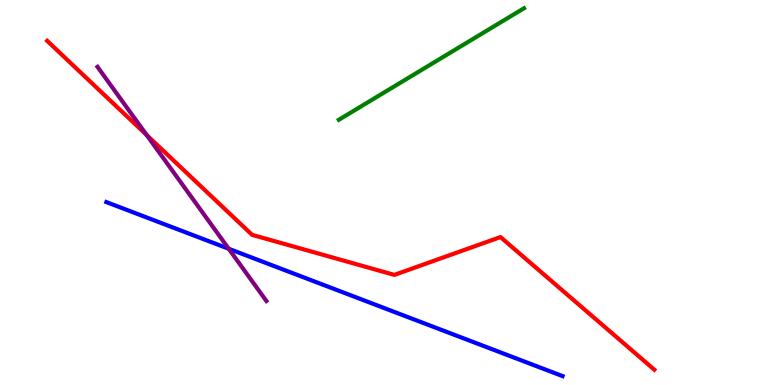[{'lines': ['blue', 'red'], 'intersections': []}, {'lines': ['green', 'red'], 'intersections': []}, {'lines': ['purple', 'red'], 'intersections': [{'x': 1.89, 'y': 6.49}]}, {'lines': ['blue', 'green'], 'intersections': []}, {'lines': ['blue', 'purple'], 'intersections': [{'x': 2.95, 'y': 3.54}]}, {'lines': ['green', 'purple'], 'intersections': []}]